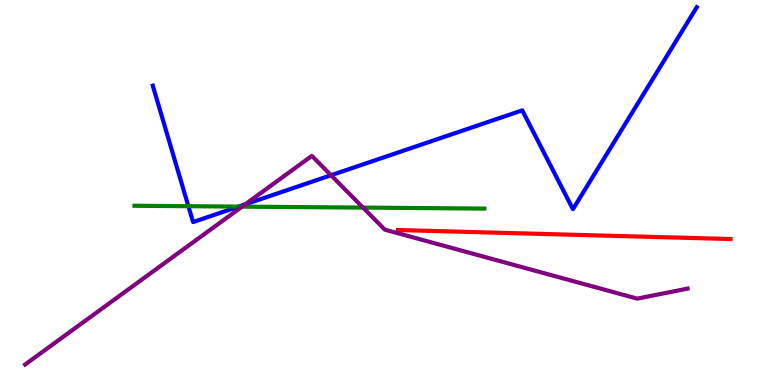[{'lines': ['blue', 'red'], 'intersections': []}, {'lines': ['green', 'red'], 'intersections': []}, {'lines': ['purple', 'red'], 'intersections': []}, {'lines': ['blue', 'green'], 'intersections': [{'x': 2.43, 'y': 4.64}, {'x': 3.08, 'y': 4.63}]}, {'lines': ['blue', 'purple'], 'intersections': [{'x': 3.16, 'y': 4.69}, {'x': 4.27, 'y': 5.45}]}, {'lines': ['green', 'purple'], 'intersections': [{'x': 3.12, 'y': 4.63}, {'x': 4.68, 'y': 4.61}]}]